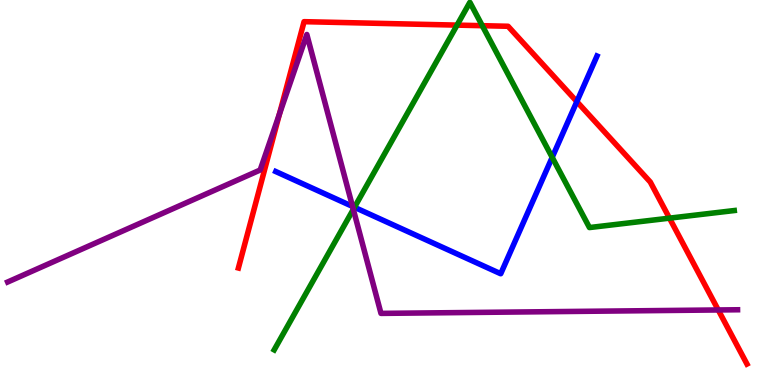[{'lines': ['blue', 'red'], 'intersections': [{'x': 7.44, 'y': 7.36}]}, {'lines': ['green', 'red'], 'intersections': [{'x': 5.9, 'y': 9.35}, {'x': 6.22, 'y': 9.33}, {'x': 8.64, 'y': 4.33}]}, {'lines': ['purple', 'red'], 'intersections': [{'x': 3.61, 'y': 7.04}, {'x': 9.27, 'y': 1.95}]}, {'lines': ['blue', 'green'], 'intersections': [{'x': 4.57, 'y': 4.62}, {'x': 7.13, 'y': 5.91}]}, {'lines': ['blue', 'purple'], 'intersections': [{'x': 4.55, 'y': 4.64}]}, {'lines': ['green', 'purple'], 'intersections': [{'x': 4.56, 'y': 4.56}]}]